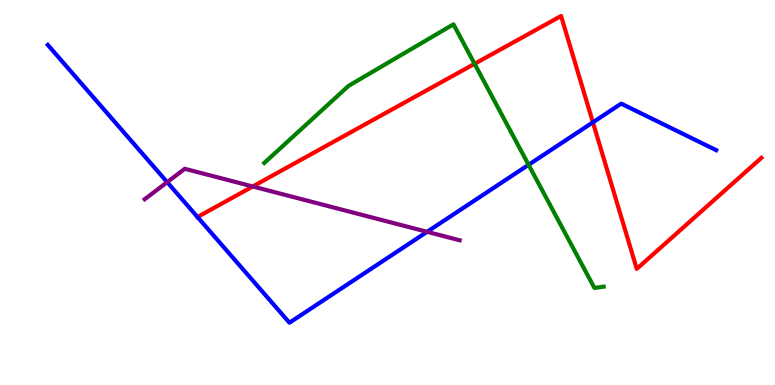[{'lines': ['blue', 'red'], 'intersections': [{'x': 2.55, 'y': 4.36}, {'x': 7.65, 'y': 6.82}]}, {'lines': ['green', 'red'], 'intersections': [{'x': 6.12, 'y': 8.34}]}, {'lines': ['purple', 'red'], 'intersections': [{'x': 3.26, 'y': 5.16}]}, {'lines': ['blue', 'green'], 'intersections': [{'x': 6.82, 'y': 5.72}]}, {'lines': ['blue', 'purple'], 'intersections': [{'x': 2.16, 'y': 5.27}, {'x': 5.51, 'y': 3.98}]}, {'lines': ['green', 'purple'], 'intersections': []}]